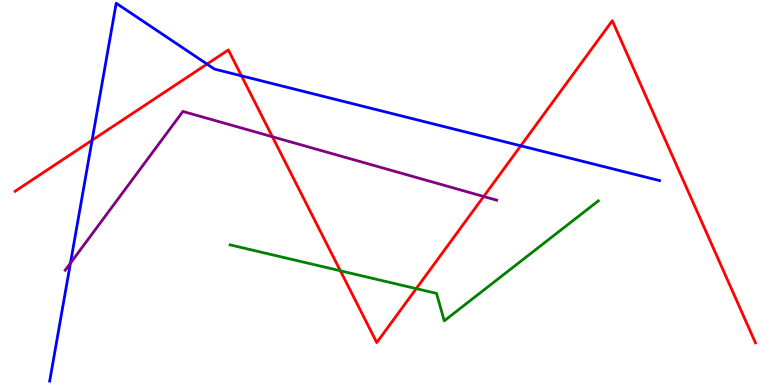[{'lines': ['blue', 'red'], 'intersections': [{'x': 1.19, 'y': 6.36}, {'x': 2.67, 'y': 8.34}, {'x': 3.12, 'y': 8.03}, {'x': 6.72, 'y': 6.21}]}, {'lines': ['green', 'red'], 'intersections': [{'x': 4.39, 'y': 2.97}, {'x': 5.37, 'y': 2.5}]}, {'lines': ['purple', 'red'], 'intersections': [{'x': 3.51, 'y': 6.45}, {'x': 6.24, 'y': 4.9}]}, {'lines': ['blue', 'green'], 'intersections': []}, {'lines': ['blue', 'purple'], 'intersections': [{'x': 0.909, 'y': 3.16}]}, {'lines': ['green', 'purple'], 'intersections': []}]